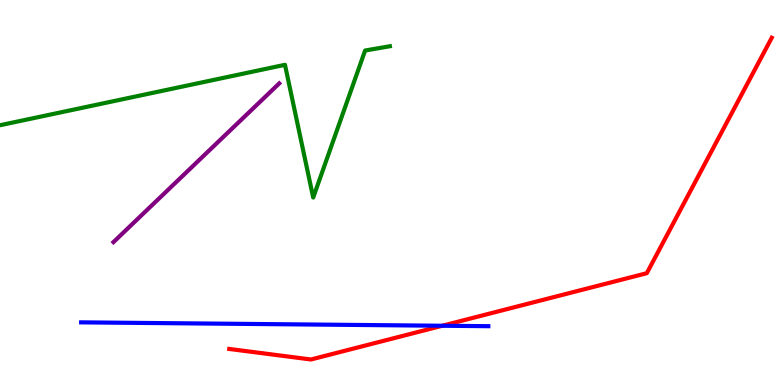[{'lines': ['blue', 'red'], 'intersections': [{'x': 5.71, 'y': 1.54}]}, {'lines': ['green', 'red'], 'intersections': []}, {'lines': ['purple', 'red'], 'intersections': []}, {'lines': ['blue', 'green'], 'intersections': []}, {'lines': ['blue', 'purple'], 'intersections': []}, {'lines': ['green', 'purple'], 'intersections': []}]